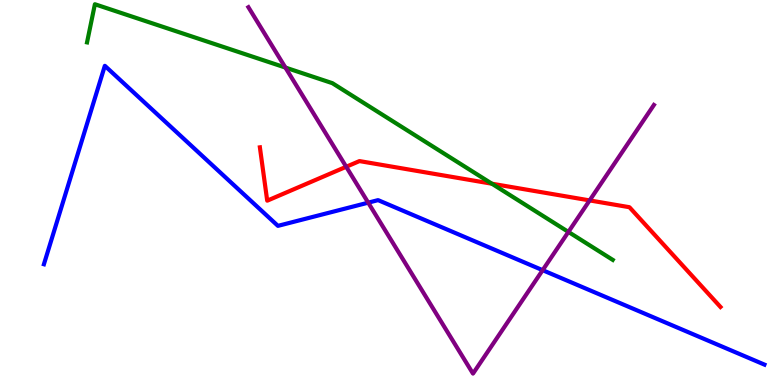[{'lines': ['blue', 'red'], 'intersections': []}, {'lines': ['green', 'red'], 'intersections': [{'x': 6.35, 'y': 5.23}]}, {'lines': ['purple', 'red'], 'intersections': [{'x': 4.47, 'y': 5.67}, {'x': 7.61, 'y': 4.79}]}, {'lines': ['blue', 'green'], 'intersections': []}, {'lines': ['blue', 'purple'], 'intersections': [{'x': 4.75, 'y': 4.74}, {'x': 7.0, 'y': 2.98}]}, {'lines': ['green', 'purple'], 'intersections': [{'x': 3.68, 'y': 8.25}, {'x': 7.33, 'y': 3.98}]}]